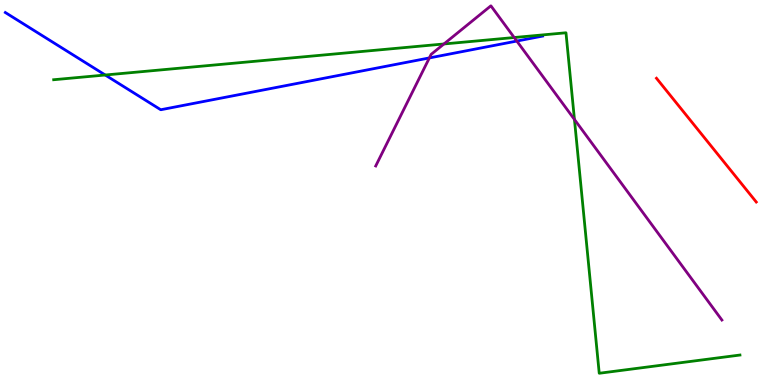[{'lines': ['blue', 'red'], 'intersections': []}, {'lines': ['green', 'red'], 'intersections': []}, {'lines': ['purple', 'red'], 'intersections': []}, {'lines': ['blue', 'green'], 'intersections': [{'x': 1.36, 'y': 8.05}]}, {'lines': ['blue', 'purple'], 'intersections': [{'x': 5.54, 'y': 8.5}, {'x': 6.67, 'y': 8.93}]}, {'lines': ['green', 'purple'], 'intersections': [{'x': 5.73, 'y': 8.86}, {'x': 6.63, 'y': 9.03}, {'x': 7.41, 'y': 6.9}]}]